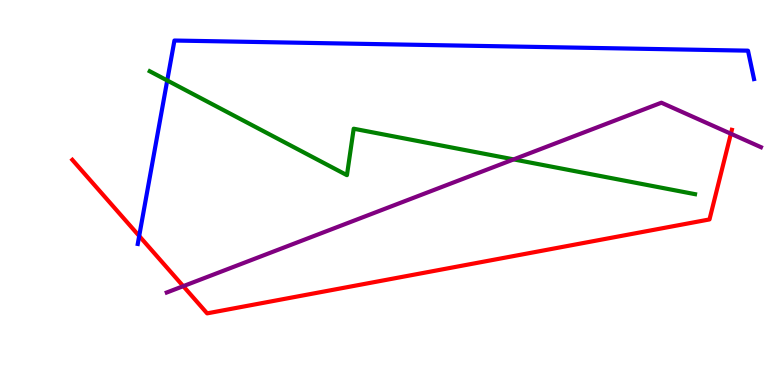[{'lines': ['blue', 'red'], 'intersections': [{'x': 1.8, 'y': 3.87}]}, {'lines': ['green', 'red'], 'intersections': []}, {'lines': ['purple', 'red'], 'intersections': [{'x': 2.36, 'y': 2.57}, {'x': 9.43, 'y': 6.53}]}, {'lines': ['blue', 'green'], 'intersections': [{'x': 2.16, 'y': 7.91}]}, {'lines': ['blue', 'purple'], 'intersections': []}, {'lines': ['green', 'purple'], 'intersections': [{'x': 6.63, 'y': 5.86}]}]